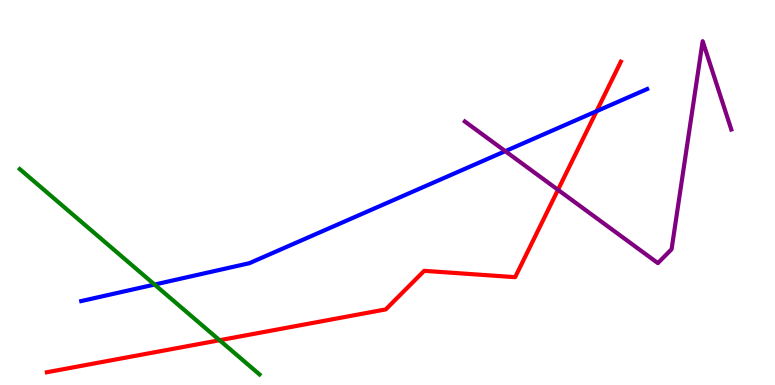[{'lines': ['blue', 'red'], 'intersections': [{'x': 7.7, 'y': 7.11}]}, {'lines': ['green', 'red'], 'intersections': [{'x': 2.83, 'y': 1.16}]}, {'lines': ['purple', 'red'], 'intersections': [{'x': 7.2, 'y': 5.07}]}, {'lines': ['blue', 'green'], 'intersections': [{'x': 1.99, 'y': 2.61}]}, {'lines': ['blue', 'purple'], 'intersections': [{'x': 6.52, 'y': 6.07}]}, {'lines': ['green', 'purple'], 'intersections': []}]